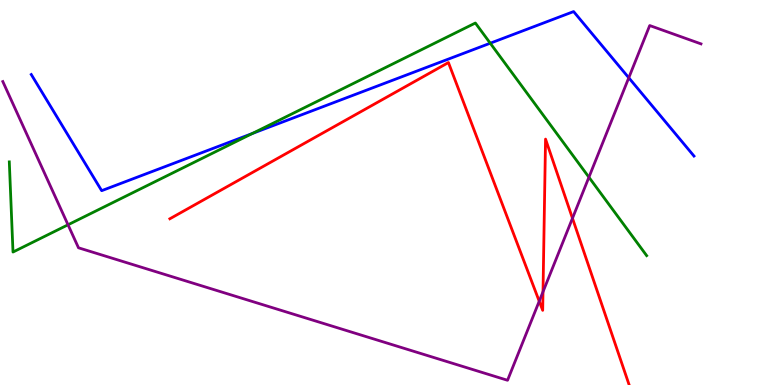[{'lines': ['blue', 'red'], 'intersections': []}, {'lines': ['green', 'red'], 'intersections': []}, {'lines': ['purple', 'red'], 'intersections': [{'x': 6.96, 'y': 2.18}, {'x': 7.01, 'y': 2.42}, {'x': 7.39, 'y': 4.33}]}, {'lines': ['blue', 'green'], 'intersections': [{'x': 3.26, 'y': 6.53}, {'x': 6.33, 'y': 8.88}]}, {'lines': ['blue', 'purple'], 'intersections': [{'x': 8.11, 'y': 7.98}]}, {'lines': ['green', 'purple'], 'intersections': [{'x': 0.878, 'y': 4.16}, {'x': 7.6, 'y': 5.4}]}]